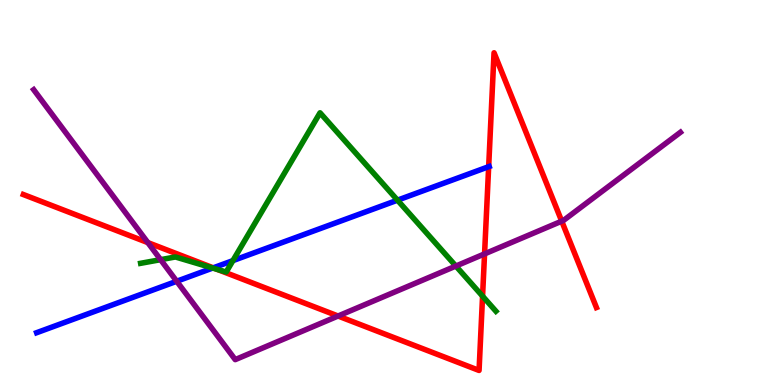[{'lines': ['blue', 'red'], 'intersections': [{'x': 2.75, 'y': 3.04}, {'x': 6.31, 'y': 5.67}]}, {'lines': ['green', 'red'], 'intersections': [{'x': 2.8, 'y': 3.0}, {'x': 6.23, 'y': 2.31}]}, {'lines': ['purple', 'red'], 'intersections': [{'x': 1.91, 'y': 3.7}, {'x': 4.36, 'y': 1.79}, {'x': 6.25, 'y': 3.41}, {'x': 7.25, 'y': 4.26}]}, {'lines': ['blue', 'green'], 'intersections': [{'x': 2.74, 'y': 3.04}, {'x': 3.01, 'y': 3.23}, {'x': 5.13, 'y': 4.8}]}, {'lines': ['blue', 'purple'], 'intersections': [{'x': 2.28, 'y': 2.69}]}, {'lines': ['green', 'purple'], 'intersections': [{'x': 2.07, 'y': 3.26}, {'x': 5.88, 'y': 3.09}]}]